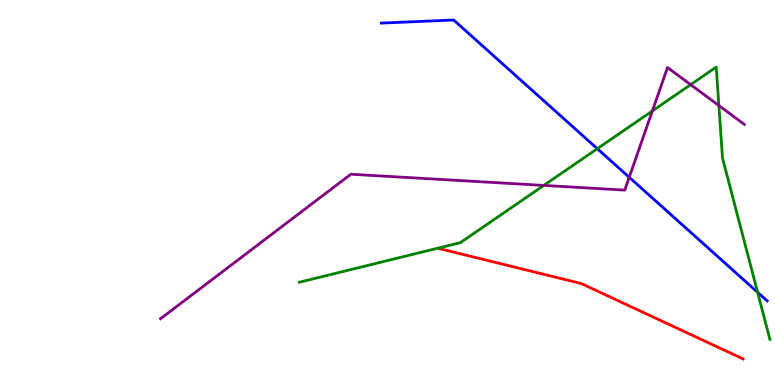[{'lines': ['blue', 'red'], 'intersections': []}, {'lines': ['green', 'red'], 'intersections': []}, {'lines': ['purple', 'red'], 'intersections': []}, {'lines': ['blue', 'green'], 'intersections': [{'x': 7.71, 'y': 6.14}, {'x': 9.78, 'y': 2.41}]}, {'lines': ['blue', 'purple'], 'intersections': [{'x': 8.12, 'y': 5.4}]}, {'lines': ['green', 'purple'], 'intersections': [{'x': 7.02, 'y': 5.18}, {'x': 8.42, 'y': 7.12}, {'x': 8.91, 'y': 7.8}, {'x': 9.28, 'y': 7.26}]}]